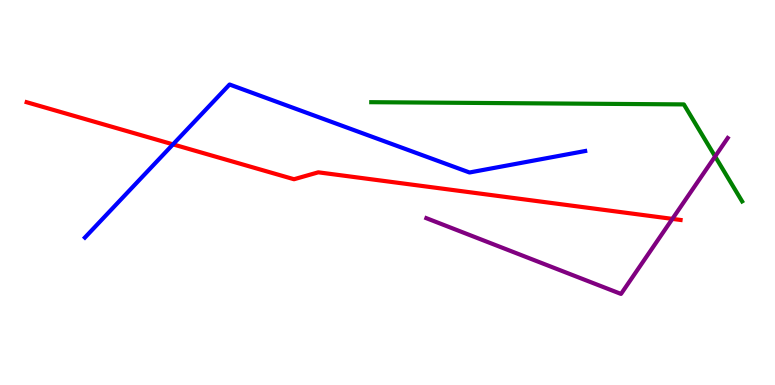[{'lines': ['blue', 'red'], 'intersections': [{'x': 2.23, 'y': 6.25}]}, {'lines': ['green', 'red'], 'intersections': []}, {'lines': ['purple', 'red'], 'intersections': [{'x': 8.68, 'y': 4.31}]}, {'lines': ['blue', 'green'], 'intersections': []}, {'lines': ['blue', 'purple'], 'intersections': []}, {'lines': ['green', 'purple'], 'intersections': [{'x': 9.23, 'y': 5.94}]}]